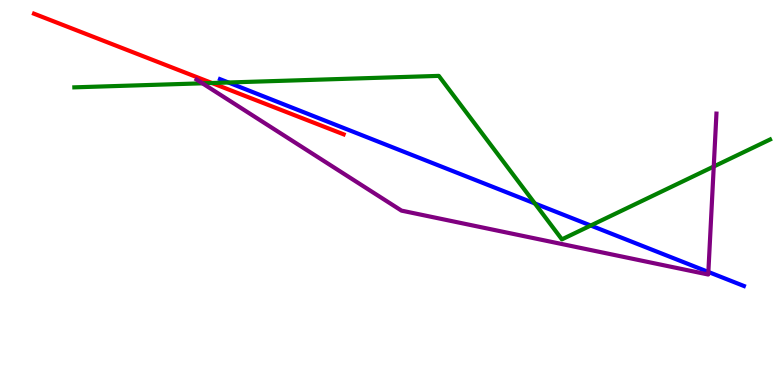[{'lines': ['blue', 'red'], 'intersections': []}, {'lines': ['green', 'red'], 'intersections': [{'x': 2.73, 'y': 7.84}]}, {'lines': ['purple', 'red'], 'intersections': []}, {'lines': ['blue', 'green'], 'intersections': [{'x': 2.95, 'y': 7.86}, {'x': 6.9, 'y': 4.72}, {'x': 7.62, 'y': 4.14}]}, {'lines': ['blue', 'purple'], 'intersections': [{'x': 9.14, 'y': 2.94}]}, {'lines': ['green', 'purple'], 'intersections': [{'x': 2.61, 'y': 7.84}, {'x': 9.21, 'y': 5.67}]}]